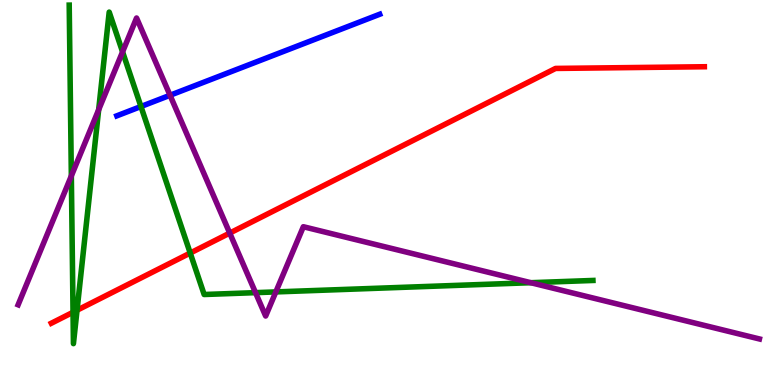[{'lines': ['blue', 'red'], 'intersections': []}, {'lines': ['green', 'red'], 'intersections': [{'x': 0.942, 'y': 1.89}, {'x': 0.994, 'y': 1.94}, {'x': 2.45, 'y': 3.43}]}, {'lines': ['purple', 'red'], 'intersections': [{'x': 2.96, 'y': 3.95}]}, {'lines': ['blue', 'green'], 'intersections': [{'x': 1.82, 'y': 7.23}]}, {'lines': ['blue', 'purple'], 'intersections': [{'x': 2.19, 'y': 7.53}]}, {'lines': ['green', 'purple'], 'intersections': [{'x': 0.92, 'y': 5.43}, {'x': 1.27, 'y': 7.15}, {'x': 1.58, 'y': 8.65}, {'x': 3.3, 'y': 2.4}, {'x': 3.56, 'y': 2.42}, {'x': 6.85, 'y': 2.66}]}]